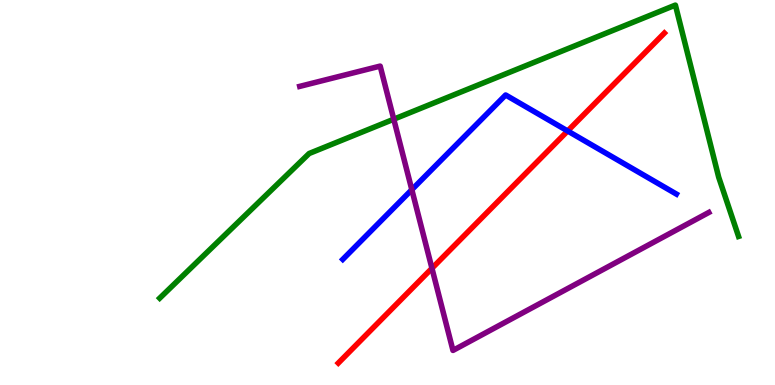[{'lines': ['blue', 'red'], 'intersections': [{'x': 7.32, 'y': 6.6}]}, {'lines': ['green', 'red'], 'intersections': []}, {'lines': ['purple', 'red'], 'intersections': [{'x': 5.57, 'y': 3.03}]}, {'lines': ['blue', 'green'], 'intersections': []}, {'lines': ['blue', 'purple'], 'intersections': [{'x': 5.31, 'y': 5.07}]}, {'lines': ['green', 'purple'], 'intersections': [{'x': 5.08, 'y': 6.9}]}]